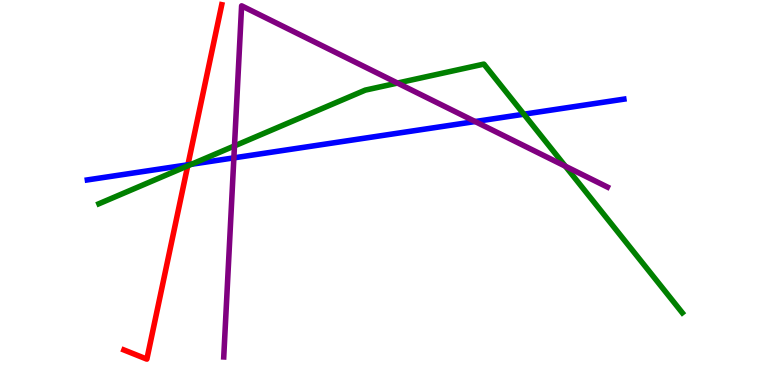[{'lines': ['blue', 'red'], 'intersections': [{'x': 2.42, 'y': 5.72}]}, {'lines': ['green', 'red'], 'intersections': [{'x': 2.42, 'y': 5.69}]}, {'lines': ['purple', 'red'], 'intersections': []}, {'lines': ['blue', 'green'], 'intersections': [{'x': 2.47, 'y': 5.73}, {'x': 6.76, 'y': 7.03}]}, {'lines': ['blue', 'purple'], 'intersections': [{'x': 3.02, 'y': 5.9}, {'x': 6.13, 'y': 6.84}]}, {'lines': ['green', 'purple'], 'intersections': [{'x': 3.03, 'y': 6.21}, {'x': 5.13, 'y': 7.84}, {'x': 7.3, 'y': 5.68}]}]